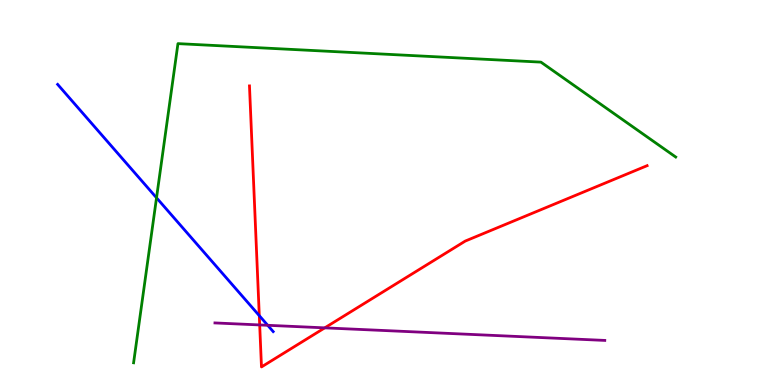[{'lines': ['blue', 'red'], 'intersections': [{'x': 3.35, 'y': 1.8}]}, {'lines': ['green', 'red'], 'intersections': []}, {'lines': ['purple', 'red'], 'intersections': [{'x': 3.35, 'y': 1.56}, {'x': 4.19, 'y': 1.48}]}, {'lines': ['blue', 'green'], 'intersections': [{'x': 2.02, 'y': 4.86}]}, {'lines': ['blue', 'purple'], 'intersections': [{'x': 3.45, 'y': 1.55}]}, {'lines': ['green', 'purple'], 'intersections': []}]